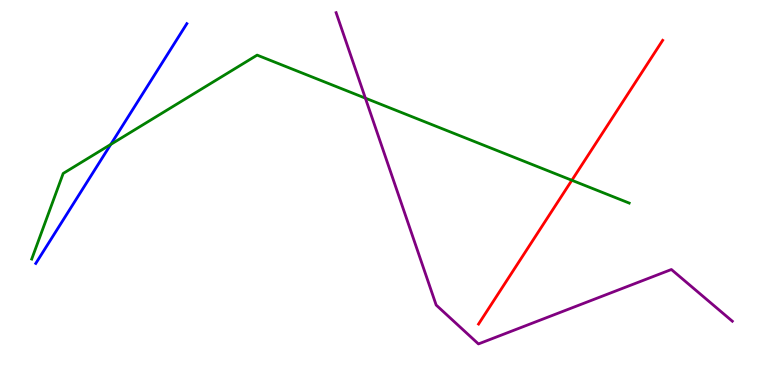[{'lines': ['blue', 'red'], 'intersections': []}, {'lines': ['green', 'red'], 'intersections': [{'x': 7.38, 'y': 5.32}]}, {'lines': ['purple', 'red'], 'intersections': []}, {'lines': ['blue', 'green'], 'intersections': [{'x': 1.43, 'y': 6.25}]}, {'lines': ['blue', 'purple'], 'intersections': []}, {'lines': ['green', 'purple'], 'intersections': [{'x': 4.71, 'y': 7.45}]}]